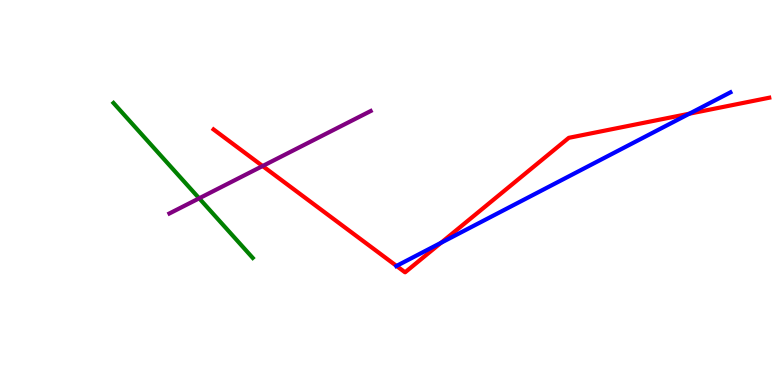[{'lines': ['blue', 'red'], 'intersections': [{'x': 5.12, 'y': 3.09}, {'x': 5.69, 'y': 3.69}, {'x': 8.89, 'y': 7.05}]}, {'lines': ['green', 'red'], 'intersections': []}, {'lines': ['purple', 'red'], 'intersections': [{'x': 3.39, 'y': 5.69}]}, {'lines': ['blue', 'green'], 'intersections': []}, {'lines': ['blue', 'purple'], 'intersections': []}, {'lines': ['green', 'purple'], 'intersections': [{'x': 2.57, 'y': 4.85}]}]